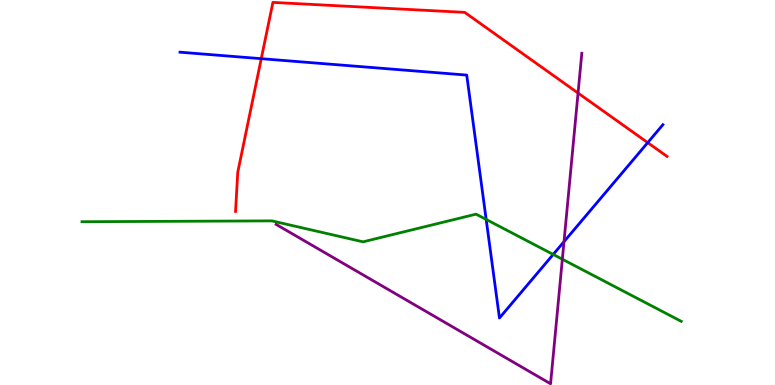[{'lines': ['blue', 'red'], 'intersections': [{'x': 3.37, 'y': 8.48}, {'x': 8.36, 'y': 6.29}]}, {'lines': ['green', 'red'], 'intersections': []}, {'lines': ['purple', 'red'], 'intersections': [{'x': 7.46, 'y': 7.58}]}, {'lines': ['blue', 'green'], 'intersections': [{'x': 6.27, 'y': 4.3}, {'x': 7.14, 'y': 3.39}]}, {'lines': ['blue', 'purple'], 'intersections': [{'x': 7.28, 'y': 3.72}]}, {'lines': ['green', 'purple'], 'intersections': [{'x': 7.26, 'y': 3.27}]}]